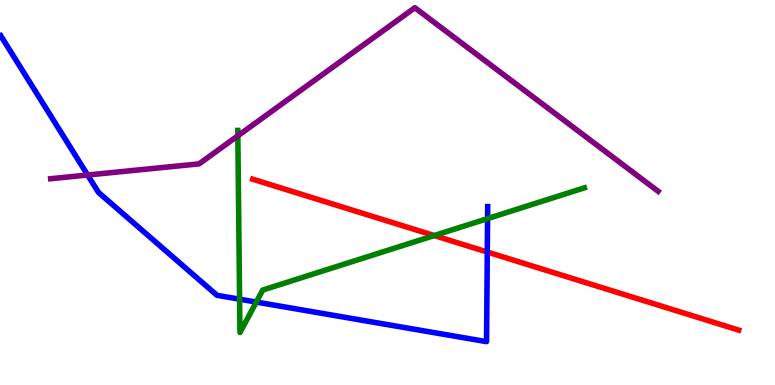[{'lines': ['blue', 'red'], 'intersections': [{'x': 6.29, 'y': 3.45}]}, {'lines': ['green', 'red'], 'intersections': [{'x': 5.6, 'y': 3.88}]}, {'lines': ['purple', 'red'], 'intersections': []}, {'lines': ['blue', 'green'], 'intersections': [{'x': 3.09, 'y': 2.23}, {'x': 3.31, 'y': 2.15}, {'x': 6.29, 'y': 4.32}]}, {'lines': ['blue', 'purple'], 'intersections': [{'x': 1.13, 'y': 5.45}]}, {'lines': ['green', 'purple'], 'intersections': [{'x': 3.07, 'y': 6.47}]}]